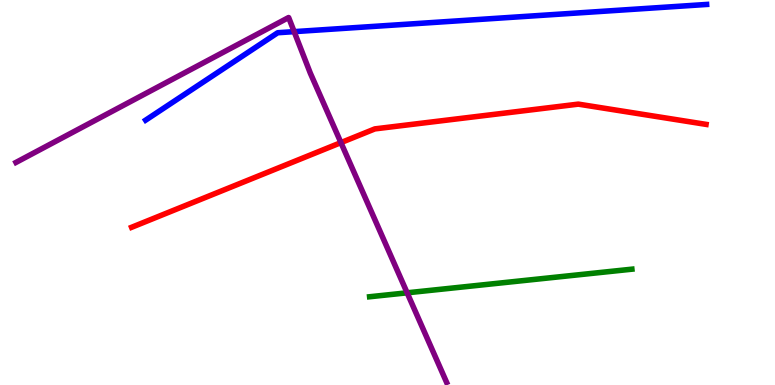[{'lines': ['blue', 'red'], 'intersections': []}, {'lines': ['green', 'red'], 'intersections': []}, {'lines': ['purple', 'red'], 'intersections': [{'x': 4.4, 'y': 6.3}]}, {'lines': ['blue', 'green'], 'intersections': []}, {'lines': ['blue', 'purple'], 'intersections': [{'x': 3.8, 'y': 9.18}]}, {'lines': ['green', 'purple'], 'intersections': [{'x': 5.25, 'y': 2.39}]}]